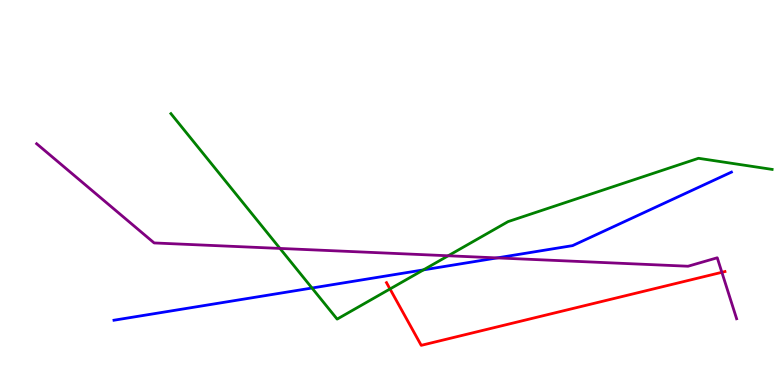[{'lines': ['blue', 'red'], 'intersections': []}, {'lines': ['green', 'red'], 'intersections': [{'x': 5.03, 'y': 2.49}]}, {'lines': ['purple', 'red'], 'intersections': [{'x': 9.31, 'y': 2.93}]}, {'lines': ['blue', 'green'], 'intersections': [{'x': 4.03, 'y': 2.52}, {'x': 5.46, 'y': 2.99}]}, {'lines': ['blue', 'purple'], 'intersections': [{'x': 6.41, 'y': 3.3}]}, {'lines': ['green', 'purple'], 'intersections': [{'x': 3.61, 'y': 3.55}, {'x': 5.78, 'y': 3.36}]}]